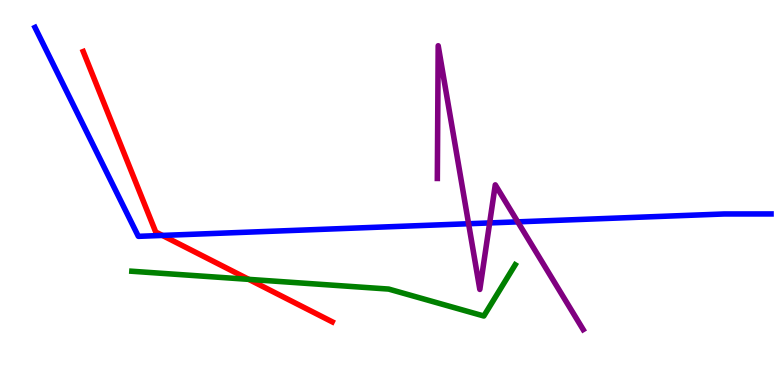[{'lines': ['blue', 'red'], 'intersections': [{'x': 2.1, 'y': 3.89}]}, {'lines': ['green', 'red'], 'intersections': [{'x': 3.21, 'y': 2.74}]}, {'lines': ['purple', 'red'], 'intersections': []}, {'lines': ['blue', 'green'], 'intersections': []}, {'lines': ['blue', 'purple'], 'intersections': [{'x': 6.05, 'y': 4.19}, {'x': 6.32, 'y': 4.21}, {'x': 6.68, 'y': 4.24}]}, {'lines': ['green', 'purple'], 'intersections': []}]